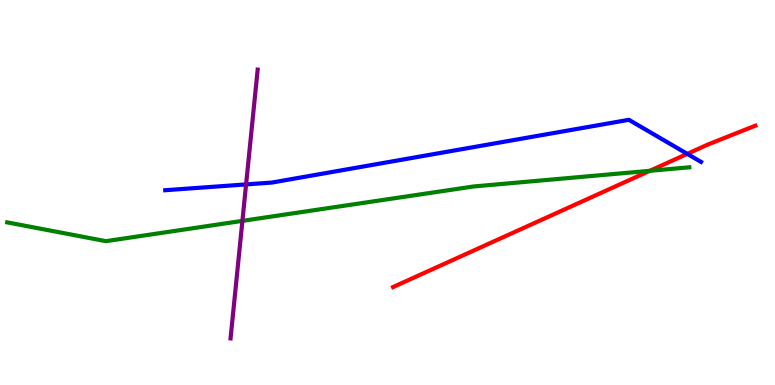[{'lines': ['blue', 'red'], 'intersections': [{'x': 8.87, 'y': 6.0}]}, {'lines': ['green', 'red'], 'intersections': [{'x': 8.39, 'y': 5.56}]}, {'lines': ['purple', 'red'], 'intersections': []}, {'lines': ['blue', 'green'], 'intersections': []}, {'lines': ['blue', 'purple'], 'intersections': [{'x': 3.18, 'y': 5.21}]}, {'lines': ['green', 'purple'], 'intersections': [{'x': 3.13, 'y': 4.26}]}]